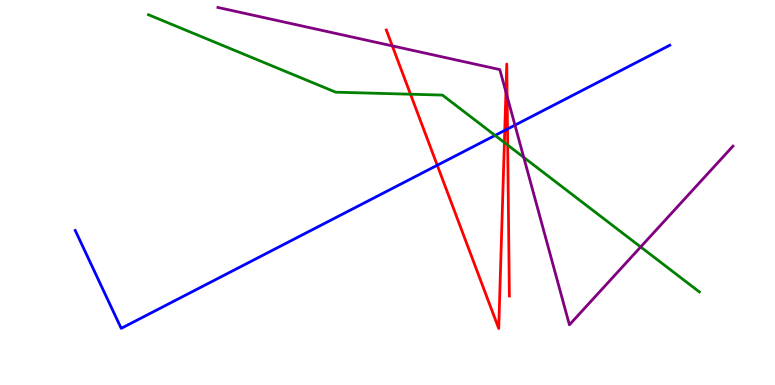[{'lines': ['blue', 'red'], 'intersections': [{'x': 5.64, 'y': 5.71}, {'x': 6.51, 'y': 6.61}, {'x': 6.55, 'y': 6.65}]}, {'lines': ['green', 'red'], 'intersections': [{'x': 5.3, 'y': 7.55}, {'x': 6.51, 'y': 6.3}, {'x': 6.55, 'y': 6.23}]}, {'lines': ['purple', 'red'], 'intersections': [{'x': 5.06, 'y': 8.81}, {'x': 6.53, 'y': 7.61}, {'x': 6.54, 'y': 7.49}]}, {'lines': ['blue', 'green'], 'intersections': [{'x': 6.39, 'y': 6.48}]}, {'lines': ['blue', 'purple'], 'intersections': [{'x': 6.64, 'y': 6.75}]}, {'lines': ['green', 'purple'], 'intersections': [{'x': 6.76, 'y': 5.91}, {'x': 8.27, 'y': 3.59}]}]